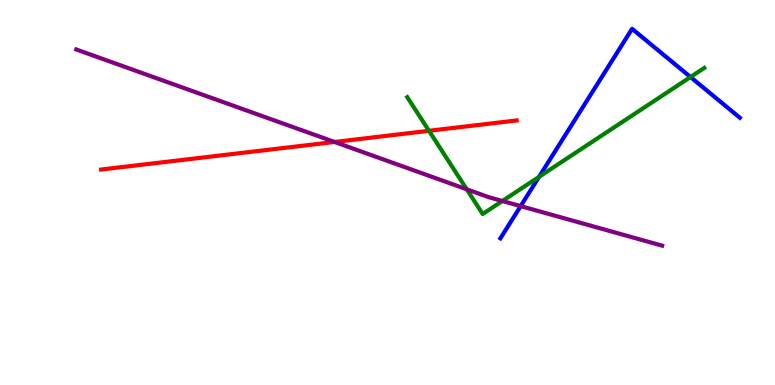[{'lines': ['blue', 'red'], 'intersections': []}, {'lines': ['green', 'red'], 'intersections': [{'x': 5.54, 'y': 6.6}]}, {'lines': ['purple', 'red'], 'intersections': [{'x': 4.32, 'y': 6.31}]}, {'lines': ['blue', 'green'], 'intersections': [{'x': 6.96, 'y': 5.41}, {'x': 8.91, 'y': 8.0}]}, {'lines': ['blue', 'purple'], 'intersections': [{'x': 6.72, 'y': 4.65}]}, {'lines': ['green', 'purple'], 'intersections': [{'x': 6.02, 'y': 5.08}, {'x': 6.48, 'y': 4.78}]}]